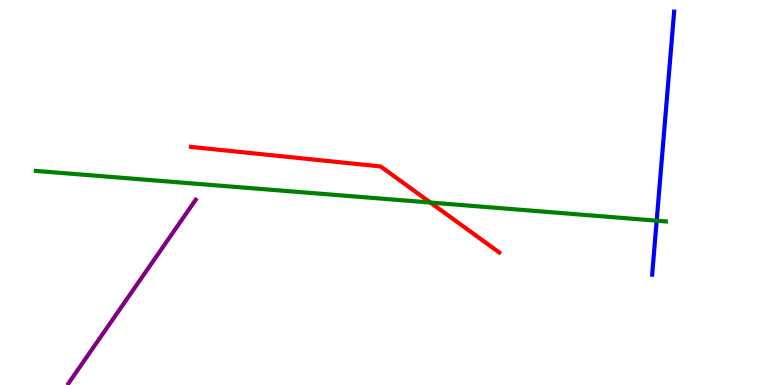[{'lines': ['blue', 'red'], 'intersections': []}, {'lines': ['green', 'red'], 'intersections': [{'x': 5.55, 'y': 4.74}]}, {'lines': ['purple', 'red'], 'intersections': []}, {'lines': ['blue', 'green'], 'intersections': [{'x': 8.47, 'y': 4.27}]}, {'lines': ['blue', 'purple'], 'intersections': []}, {'lines': ['green', 'purple'], 'intersections': []}]